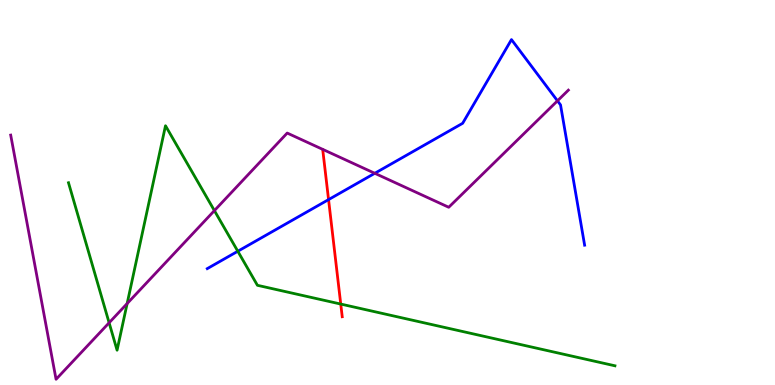[{'lines': ['blue', 'red'], 'intersections': [{'x': 4.24, 'y': 4.82}]}, {'lines': ['green', 'red'], 'intersections': [{'x': 4.4, 'y': 2.1}]}, {'lines': ['purple', 'red'], 'intersections': []}, {'lines': ['blue', 'green'], 'intersections': [{'x': 3.07, 'y': 3.47}]}, {'lines': ['blue', 'purple'], 'intersections': [{'x': 4.84, 'y': 5.5}, {'x': 7.19, 'y': 7.38}]}, {'lines': ['green', 'purple'], 'intersections': [{'x': 1.41, 'y': 1.62}, {'x': 1.64, 'y': 2.12}, {'x': 2.77, 'y': 4.53}]}]